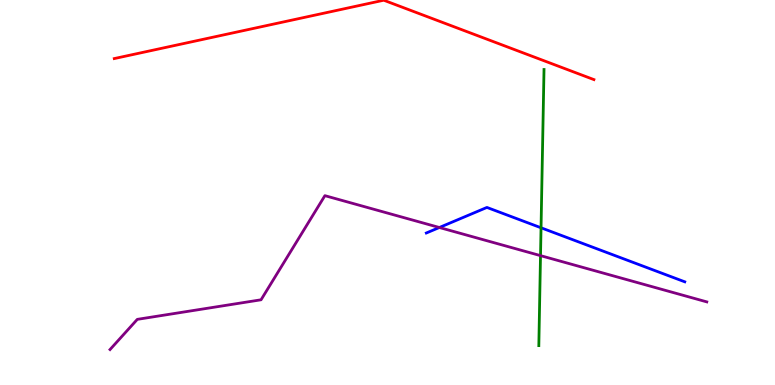[{'lines': ['blue', 'red'], 'intersections': []}, {'lines': ['green', 'red'], 'intersections': []}, {'lines': ['purple', 'red'], 'intersections': []}, {'lines': ['blue', 'green'], 'intersections': [{'x': 6.98, 'y': 4.08}]}, {'lines': ['blue', 'purple'], 'intersections': [{'x': 5.67, 'y': 4.09}]}, {'lines': ['green', 'purple'], 'intersections': [{'x': 6.97, 'y': 3.36}]}]